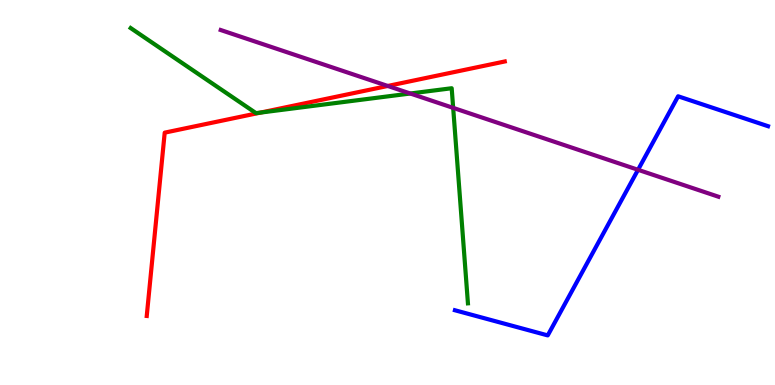[{'lines': ['blue', 'red'], 'intersections': []}, {'lines': ['green', 'red'], 'intersections': [{'x': 3.36, 'y': 7.08}]}, {'lines': ['purple', 'red'], 'intersections': [{'x': 5.0, 'y': 7.77}]}, {'lines': ['blue', 'green'], 'intersections': []}, {'lines': ['blue', 'purple'], 'intersections': [{'x': 8.23, 'y': 5.59}]}, {'lines': ['green', 'purple'], 'intersections': [{'x': 5.29, 'y': 7.57}, {'x': 5.85, 'y': 7.2}]}]